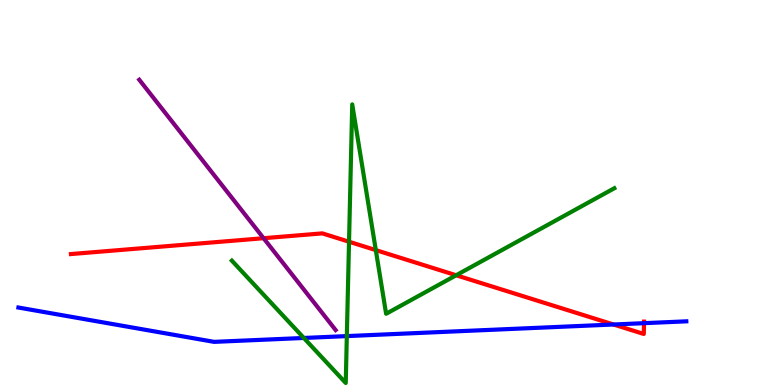[{'lines': ['blue', 'red'], 'intersections': [{'x': 7.92, 'y': 1.57}, {'x': 8.31, 'y': 1.61}]}, {'lines': ['green', 'red'], 'intersections': [{'x': 4.5, 'y': 3.72}, {'x': 4.85, 'y': 3.5}, {'x': 5.89, 'y': 2.85}]}, {'lines': ['purple', 'red'], 'intersections': [{'x': 3.4, 'y': 3.81}]}, {'lines': ['blue', 'green'], 'intersections': [{'x': 3.92, 'y': 1.22}, {'x': 4.48, 'y': 1.27}]}, {'lines': ['blue', 'purple'], 'intersections': []}, {'lines': ['green', 'purple'], 'intersections': []}]